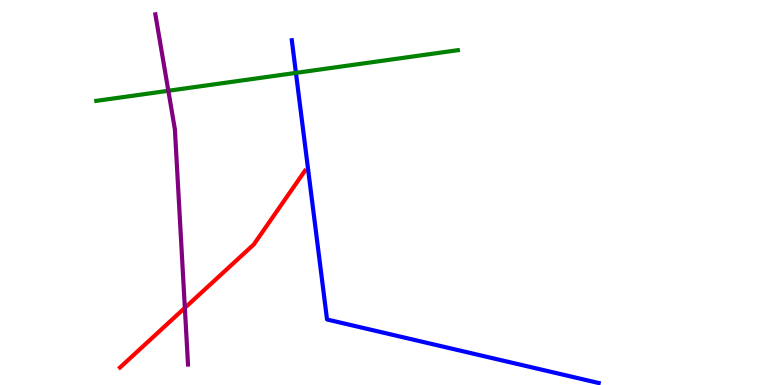[{'lines': ['blue', 'red'], 'intersections': []}, {'lines': ['green', 'red'], 'intersections': []}, {'lines': ['purple', 'red'], 'intersections': [{'x': 2.39, 'y': 2.0}]}, {'lines': ['blue', 'green'], 'intersections': [{'x': 3.82, 'y': 8.11}]}, {'lines': ['blue', 'purple'], 'intersections': []}, {'lines': ['green', 'purple'], 'intersections': [{'x': 2.17, 'y': 7.64}]}]